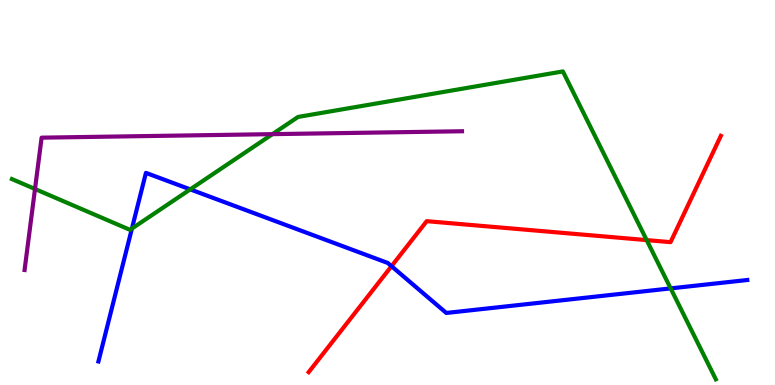[{'lines': ['blue', 'red'], 'intersections': [{'x': 5.05, 'y': 3.09}]}, {'lines': ['green', 'red'], 'intersections': [{'x': 8.34, 'y': 3.76}]}, {'lines': ['purple', 'red'], 'intersections': []}, {'lines': ['blue', 'green'], 'intersections': [{'x': 1.7, 'y': 4.06}, {'x': 2.45, 'y': 5.08}, {'x': 8.65, 'y': 2.51}]}, {'lines': ['blue', 'purple'], 'intersections': []}, {'lines': ['green', 'purple'], 'intersections': [{'x': 0.452, 'y': 5.09}, {'x': 3.52, 'y': 6.52}]}]